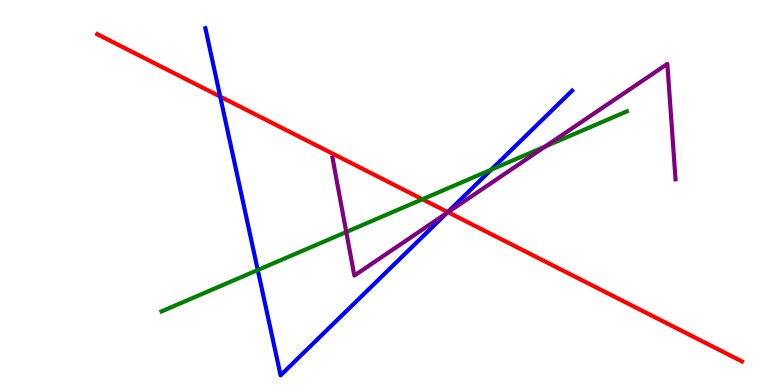[{'lines': ['blue', 'red'], 'intersections': [{'x': 2.84, 'y': 7.49}, {'x': 5.78, 'y': 4.49}]}, {'lines': ['green', 'red'], 'intersections': [{'x': 5.45, 'y': 4.82}]}, {'lines': ['purple', 'red'], 'intersections': [{'x': 5.78, 'y': 4.49}]}, {'lines': ['blue', 'green'], 'intersections': [{'x': 3.33, 'y': 2.99}, {'x': 6.34, 'y': 5.59}]}, {'lines': ['blue', 'purple'], 'intersections': [{'x': 5.76, 'y': 4.46}]}, {'lines': ['green', 'purple'], 'intersections': [{'x': 4.47, 'y': 3.97}, {'x': 7.04, 'y': 6.2}]}]